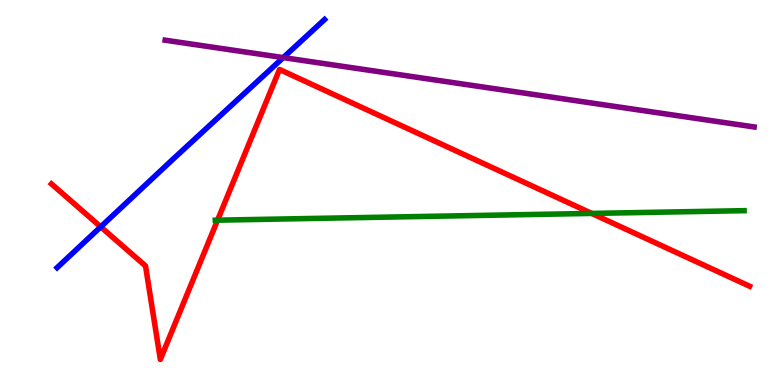[{'lines': ['blue', 'red'], 'intersections': [{'x': 1.3, 'y': 4.11}]}, {'lines': ['green', 'red'], 'intersections': [{'x': 2.81, 'y': 4.28}, {'x': 7.63, 'y': 4.46}]}, {'lines': ['purple', 'red'], 'intersections': []}, {'lines': ['blue', 'green'], 'intersections': []}, {'lines': ['blue', 'purple'], 'intersections': [{'x': 3.65, 'y': 8.5}]}, {'lines': ['green', 'purple'], 'intersections': []}]